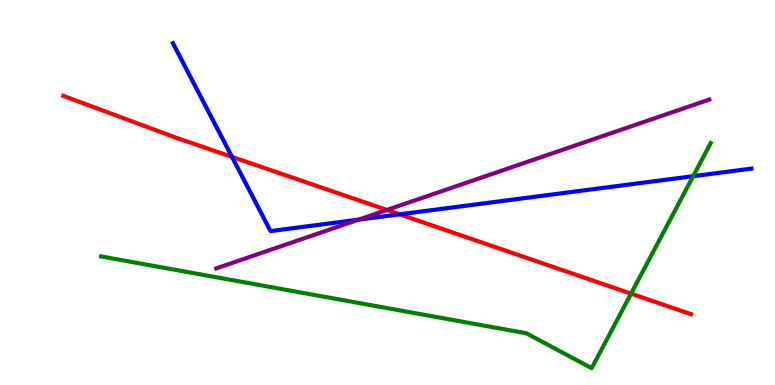[{'lines': ['blue', 'red'], 'intersections': [{'x': 2.99, 'y': 5.93}, {'x': 5.16, 'y': 4.43}]}, {'lines': ['green', 'red'], 'intersections': [{'x': 8.14, 'y': 2.37}]}, {'lines': ['purple', 'red'], 'intersections': [{'x': 4.99, 'y': 4.55}]}, {'lines': ['blue', 'green'], 'intersections': [{'x': 8.94, 'y': 5.42}]}, {'lines': ['blue', 'purple'], 'intersections': [{'x': 4.63, 'y': 4.29}]}, {'lines': ['green', 'purple'], 'intersections': []}]